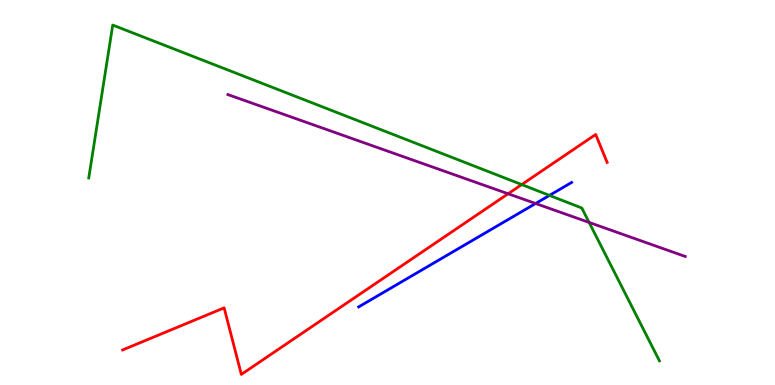[{'lines': ['blue', 'red'], 'intersections': []}, {'lines': ['green', 'red'], 'intersections': [{'x': 6.73, 'y': 5.21}]}, {'lines': ['purple', 'red'], 'intersections': [{'x': 6.56, 'y': 4.97}]}, {'lines': ['blue', 'green'], 'intersections': [{'x': 7.09, 'y': 4.92}]}, {'lines': ['blue', 'purple'], 'intersections': [{'x': 6.91, 'y': 4.71}]}, {'lines': ['green', 'purple'], 'intersections': [{'x': 7.6, 'y': 4.22}]}]